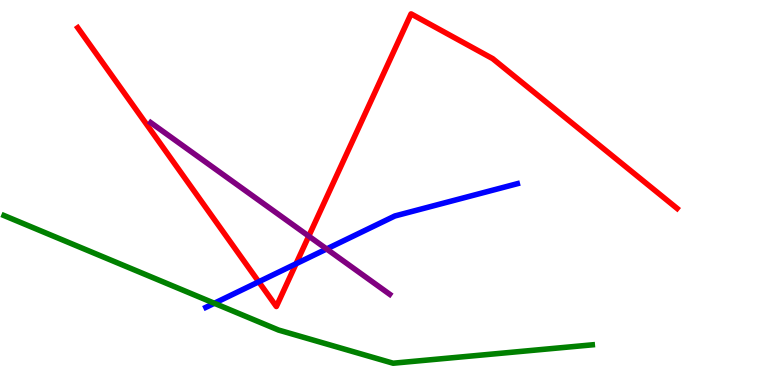[{'lines': ['blue', 'red'], 'intersections': [{'x': 3.34, 'y': 2.68}, {'x': 3.82, 'y': 3.15}]}, {'lines': ['green', 'red'], 'intersections': []}, {'lines': ['purple', 'red'], 'intersections': [{'x': 3.98, 'y': 3.87}]}, {'lines': ['blue', 'green'], 'intersections': [{'x': 2.77, 'y': 2.12}]}, {'lines': ['blue', 'purple'], 'intersections': [{'x': 4.21, 'y': 3.53}]}, {'lines': ['green', 'purple'], 'intersections': []}]